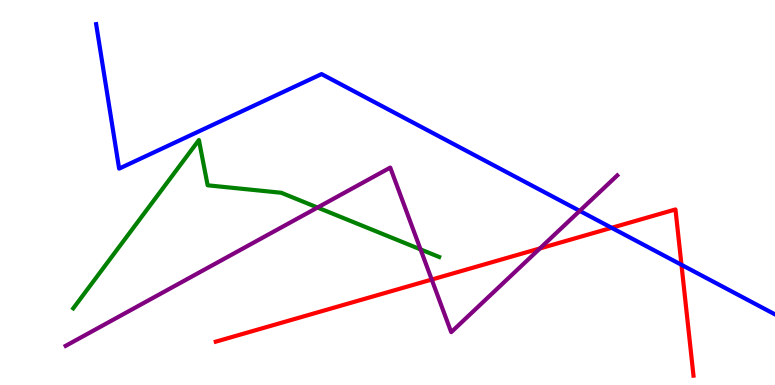[{'lines': ['blue', 'red'], 'intersections': [{'x': 7.89, 'y': 4.08}, {'x': 8.79, 'y': 3.12}]}, {'lines': ['green', 'red'], 'intersections': []}, {'lines': ['purple', 'red'], 'intersections': [{'x': 5.57, 'y': 2.74}, {'x': 6.97, 'y': 3.55}]}, {'lines': ['blue', 'green'], 'intersections': []}, {'lines': ['blue', 'purple'], 'intersections': [{'x': 7.48, 'y': 4.52}]}, {'lines': ['green', 'purple'], 'intersections': [{'x': 4.1, 'y': 4.61}, {'x': 5.43, 'y': 3.52}]}]